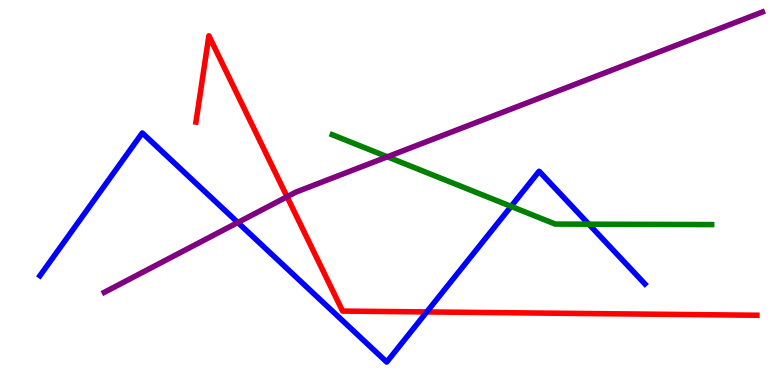[{'lines': ['blue', 'red'], 'intersections': [{'x': 5.51, 'y': 1.9}]}, {'lines': ['green', 'red'], 'intersections': []}, {'lines': ['purple', 'red'], 'intersections': [{'x': 3.7, 'y': 4.89}]}, {'lines': ['blue', 'green'], 'intersections': [{'x': 6.59, 'y': 4.64}, {'x': 7.6, 'y': 4.18}]}, {'lines': ['blue', 'purple'], 'intersections': [{'x': 3.07, 'y': 4.22}]}, {'lines': ['green', 'purple'], 'intersections': [{'x': 5.0, 'y': 5.93}]}]